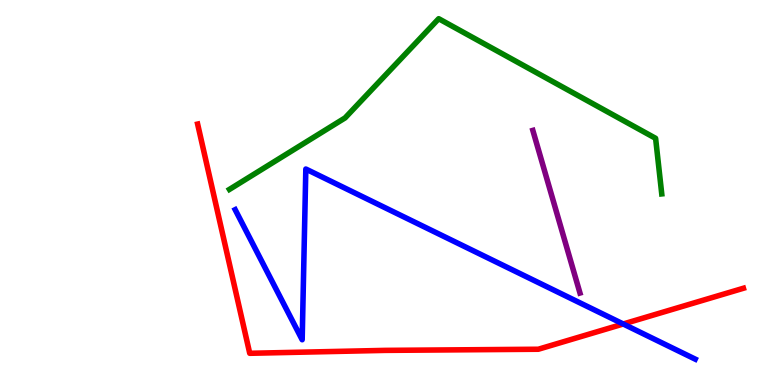[{'lines': ['blue', 'red'], 'intersections': [{'x': 8.04, 'y': 1.58}]}, {'lines': ['green', 'red'], 'intersections': []}, {'lines': ['purple', 'red'], 'intersections': []}, {'lines': ['blue', 'green'], 'intersections': []}, {'lines': ['blue', 'purple'], 'intersections': []}, {'lines': ['green', 'purple'], 'intersections': []}]